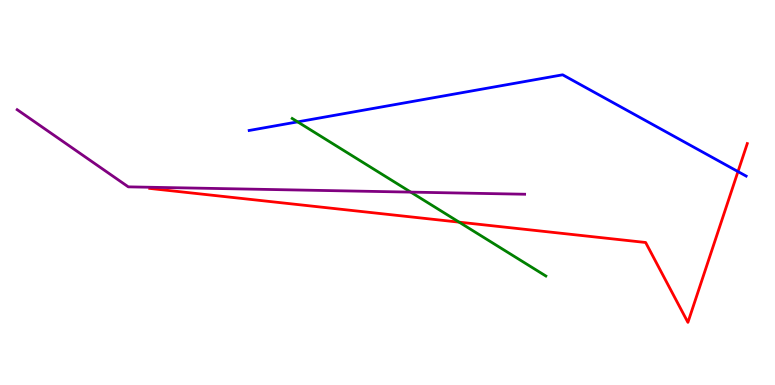[{'lines': ['blue', 'red'], 'intersections': [{'x': 9.52, 'y': 5.54}]}, {'lines': ['green', 'red'], 'intersections': [{'x': 5.92, 'y': 4.23}]}, {'lines': ['purple', 'red'], 'intersections': []}, {'lines': ['blue', 'green'], 'intersections': [{'x': 3.84, 'y': 6.83}]}, {'lines': ['blue', 'purple'], 'intersections': []}, {'lines': ['green', 'purple'], 'intersections': [{'x': 5.3, 'y': 5.01}]}]